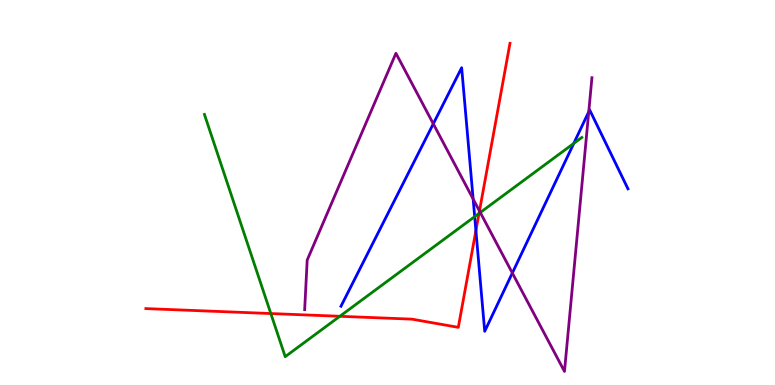[{'lines': ['blue', 'red'], 'intersections': [{'x': 6.14, 'y': 4.01}]}, {'lines': ['green', 'red'], 'intersections': [{'x': 3.49, 'y': 1.86}, {'x': 4.38, 'y': 1.78}, {'x': 6.18, 'y': 4.46}]}, {'lines': ['purple', 'red'], 'intersections': [{'x': 6.19, 'y': 4.52}]}, {'lines': ['blue', 'green'], 'intersections': [{'x': 6.12, 'y': 4.37}, {'x': 7.4, 'y': 6.28}]}, {'lines': ['blue', 'purple'], 'intersections': [{'x': 5.59, 'y': 6.78}, {'x': 6.11, 'y': 4.83}, {'x': 6.61, 'y': 2.91}, {'x': 7.6, 'y': 7.1}]}, {'lines': ['green', 'purple'], 'intersections': [{'x': 6.2, 'y': 4.48}]}]